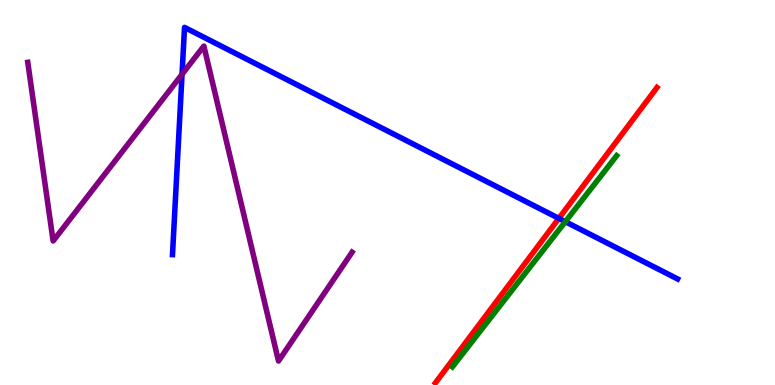[{'lines': ['blue', 'red'], 'intersections': [{'x': 7.21, 'y': 4.33}]}, {'lines': ['green', 'red'], 'intersections': []}, {'lines': ['purple', 'red'], 'intersections': []}, {'lines': ['blue', 'green'], 'intersections': [{'x': 7.29, 'y': 4.24}]}, {'lines': ['blue', 'purple'], 'intersections': [{'x': 2.35, 'y': 8.07}]}, {'lines': ['green', 'purple'], 'intersections': []}]